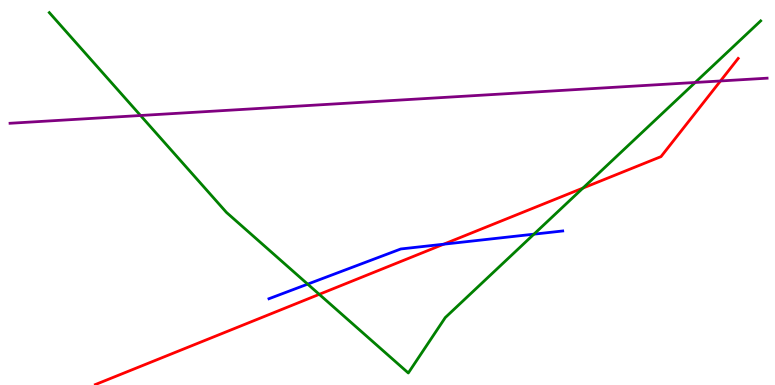[{'lines': ['blue', 'red'], 'intersections': [{'x': 5.72, 'y': 3.66}]}, {'lines': ['green', 'red'], 'intersections': [{'x': 4.12, 'y': 2.35}, {'x': 7.52, 'y': 5.11}]}, {'lines': ['purple', 'red'], 'intersections': [{'x': 9.3, 'y': 7.9}]}, {'lines': ['blue', 'green'], 'intersections': [{'x': 3.97, 'y': 2.62}, {'x': 6.89, 'y': 3.92}]}, {'lines': ['blue', 'purple'], 'intersections': []}, {'lines': ['green', 'purple'], 'intersections': [{'x': 1.81, 'y': 7.0}, {'x': 8.97, 'y': 7.86}]}]